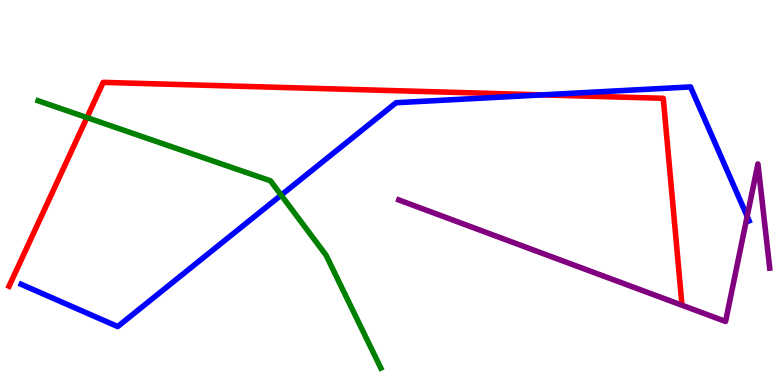[{'lines': ['blue', 'red'], 'intersections': [{'x': 7.0, 'y': 7.54}]}, {'lines': ['green', 'red'], 'intersections': [{'x': 1.12, 'y': 6.95}]}, {'lines': ['purple', 'red'], 'intersections': []}, {'lines': ['blue', 'green'], 'intersections': [{'x': 3.63, 'y': 4.93}]}, {'lines': ['blue', 'purple'], 'intersections': [{'x': 9.64, 'y': 4.38}]}, {'lines': ['green', 'purple'], 'intersections': []}]